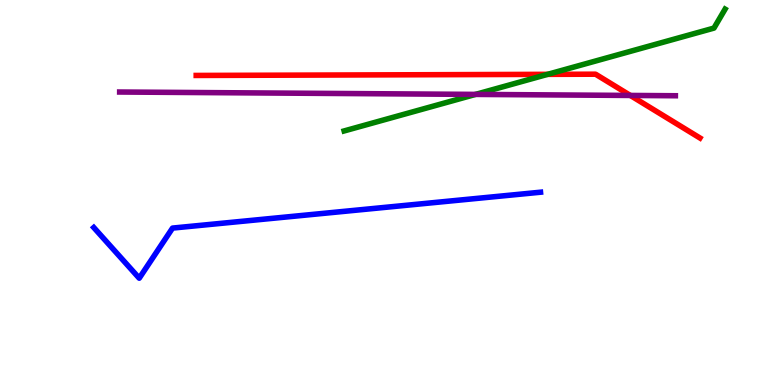[{'lines': ['blue', 'red'], 'intersections': []}, {'lines': ['green', 'red'], 'intersections': [{'x': 7.07, 'y': 8.07}]}, {'lines': ['purple', 'red'], 'intersections': [{'x': 8.13, 'y': 7.52}]}, {'lines': ['blue', 'green'], 'intersections': []}, {'lines': ['blue', 'purple'], 'intersections': []}, {'lines': ['green', 'purple'], 'intersections': [{'x': 6.14, 'y': 7.55}]}]